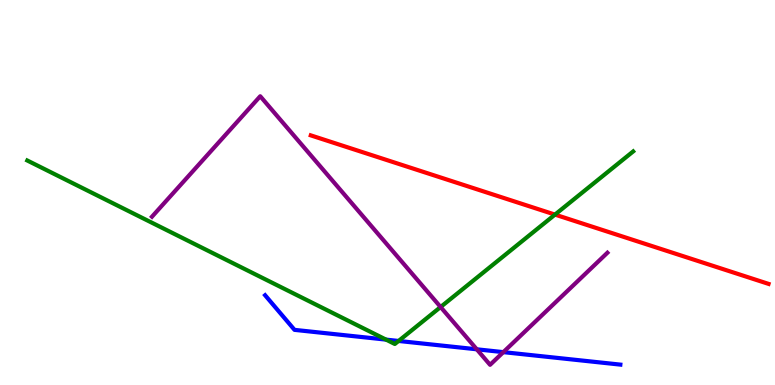[{'lines': ['blue', 'red'], 'intersections': []}, {'lines': ['green', 'red'], 'intersections': [{'x': 7.16, 'y': 4.43}]}, {'lines': ['purple', 'red'], 'intersections': []}, {'lines': ['blue', 'green'], 'intersections': [{'x': 4.98, 'y': 1.18}, {'x': 5.14, 'y': 1.14}]}, {'lines': ['blue', 'purple'], 'intersections': [{'x': 6.15, 'y': 0.927}, {'x': 6.49, 'y': 0.854}]}, {'lines': ['green', 'purple'], 'intersections': [{'x': 5.69, 'y': 2.03}]}]